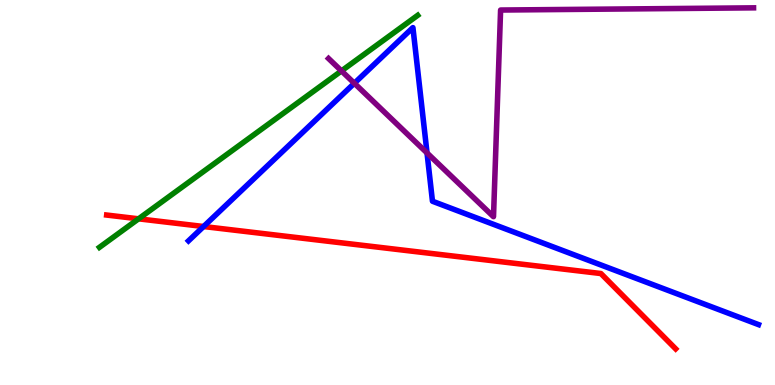[{'lines': ['blue', 'red'], 'intersections': [{'x': 2.63, 'y': 4.12}]}, {'lines': ['green', 'red'], 'intersections': [{'x': 1.79, 'y': 4.32}]}, {'lines': ['purple', 'red'], 'intersections': []}, {'lines': ['blue', 'green'], 'intersections': []}, {'lines': ['blue', 'purple'], 'intersections': [{'x': 4.57, 'y': 7.84}, {'x': 5.51, 'y': 6.03}]}, {'lines': ['green', 'purple'], 'intersections': [{'x': 4.41, 'y': 8.16}]}]